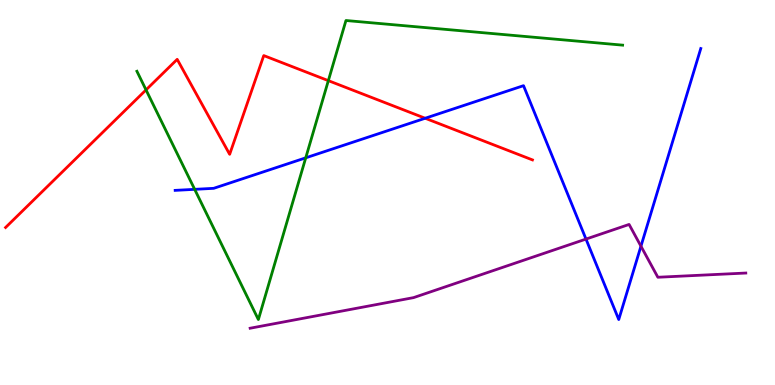[{'lines': ['blue', 'red'], 'intersections': [{'x': 5.49, 'y': 6.93}]}, {'lines': ['green', 'red'], 'intersections': [{'x': 1.88, 'y': 7.67}, {'x': 4.24, 'y': 7.91}]}, {'lines': ['purple', 'red'], 'intersections': []}, {'lines': ['blue', 'green'], 'intersections': [{'x': 2.51, 'y': 5.08}, {'x': 3.95, 'y': 5.9}]}, {'lines': ['blue', 'purple'], 'intersections': [{'x': 7.56, 'y': 3.79}, {'x': 8.27, 'y': 3.61}]}, {'lines': ['green', 'purple'], 'intersections': []}]